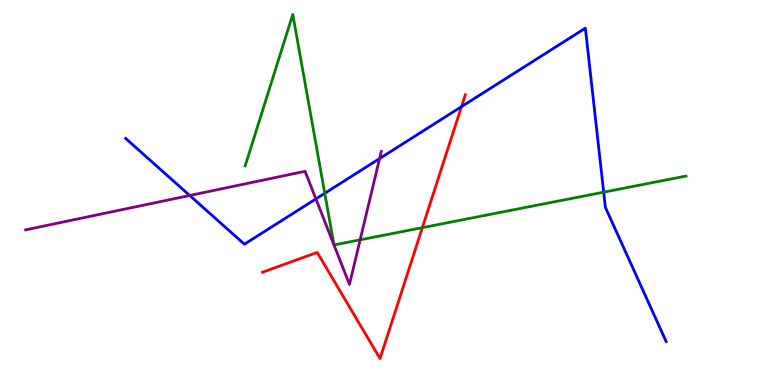[{'lines': ['blue', 'red'], 'intersections': [{'x': 5.95, 'y': 7.23}]}, {'lines': ['green', 'red'], 'intersections': [{'x': 5.45, 'y': 4.09}]}, {'lines': ['purple', 'red'], 'intersections': []}, {'lines': ['blue', 'green'], 'intersections': [{'x': 4.19, 'y': 4.98}, {'x': 7.79, 'y': 5.01}]}, {'lines': ['blue', 'purple'], 'intersections': [{'x': 2.45, 'y': 4.92}, {'x': 4.08, 'y': 4.83}, {'x': 4.9, 'y': 5.88}]}, {'lines': ['green', 'purple'], 'intersections': [{'x': 4.65, 'y': 3.77}]}]